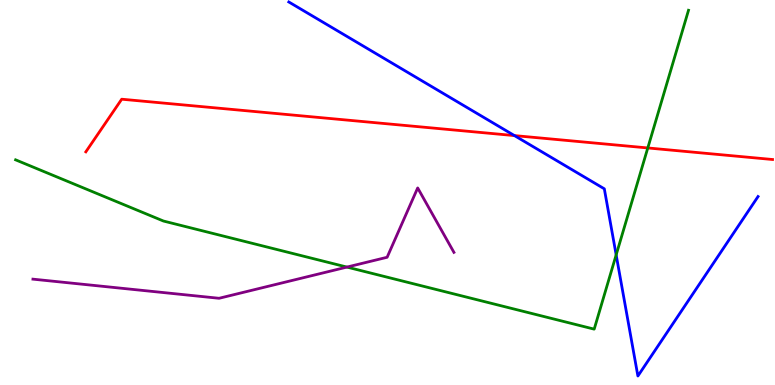[{'lines': ['blue', 'red'], 'intersections': [{'x': 6.64, 'y': 6.48}]}, {'lines': ['green', 'red'], 'intersections': [{'x': 8.36, 'y': 6.16}]}, {'lines': ['purple', 'red'], 'intersections': []}, {'lines': ['blue', 'green'], 'intersections': [{'x': 7.95, 'y': 3.38}]}, {'lines': ['blue', 'purple'], 'intersections': []}, {'lines': ['green', 'purple'], 'intersections': [{'x': 4.48, 'y': 3.06}]}]